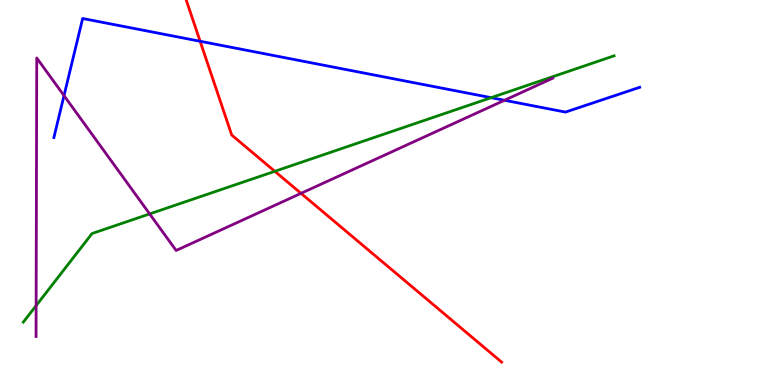[{'lines': ['blue', 'red'], 'intersections': [{'x': 2.58, 'y': 8.93}]}, {'lines': ['green', 'red'], 'intersections': [{'x': 3.55, 'y': 5.55}]}, {'lines': ['purple', 'red'], 'intersections': [{'x': 3.88, 'y': 4.98}]}, {'lines': ['blue', 'green'], 'intersections': [{'x': 6.34, 'y': 7.46}]}, {'lines': ['blue', 'purple'], 'intersections': [{'x': 0.826, 'y': 7.52}, {'x': 6.51, 'y': 7.4}]}, {'lines': ['green', 'purple'], 'intersections': [{'x': 0.466, 'y': 2.06}, {'x': 1.93, 'y': 4.44}]}]